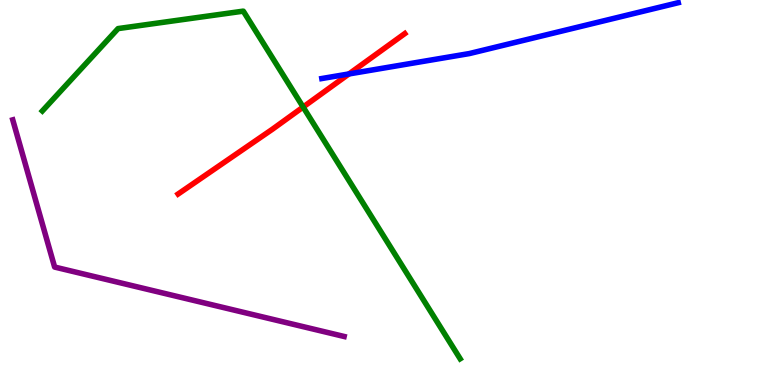[{'lines': ['blue', 'red'], 'intersections': [{'x': 4.5, 'y': 8.08}]}, {'lines': ['green', 'red'], 'intersections': [{'x': 3.91, 'y': 7.22}]}, {'lines': ['purple', 'red'], 'intersections': []}, {'lines': ['blue', 'green'], 'intersections': []}, {'lines': ['blue', 'purple'], 'intersections': []}, {'lines': ['green', 'purple'], 'intersections': []}]